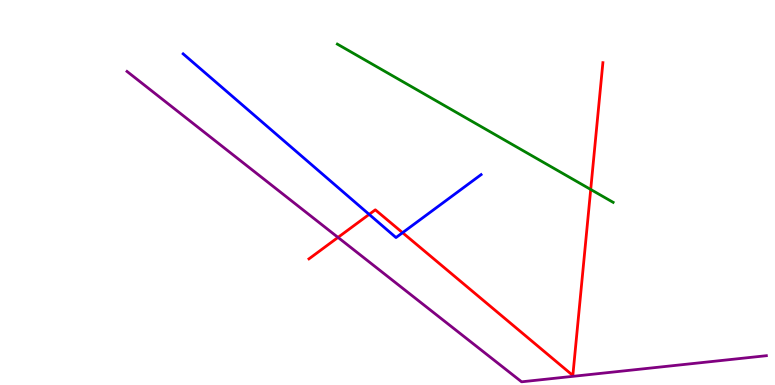[{'lines': ['blue', 'red'], 'intersections': [{'x': 4.76, 'y': 4.43}, {'x': 5.19, 'y': 3.96}]}, {'lines': ['green', 'red'], 'intersections': [{'x': 7.62, 'y': 5.08}]}, {'lines': ['purple', 'red'], 'intersections': [{'x': 4.36, 'y': 3.83}]}, {'lines': ['blue', 'green'], 'intersections': []}, {'lines': ['blue', 'purple'], 'intersections': []}, {'lines': ['green', 'purple'], 'intersections': []}]